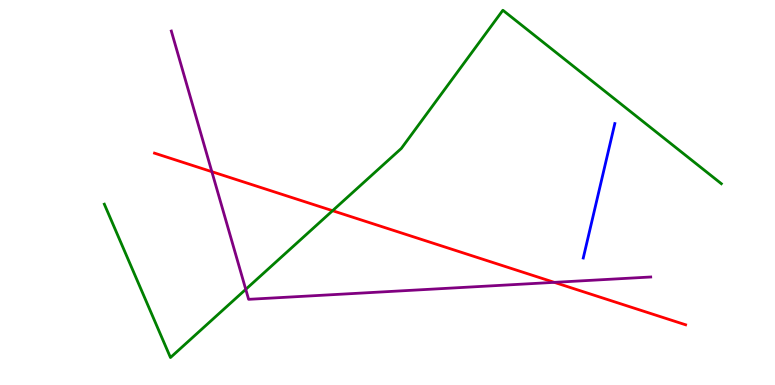[{'lines': ['blue', 'red'], 'intersections': []}, {'lines': ['green', 'red'], 'intersections': [{'x': 4.29, 'y': 4.53}]}, {'lines': ['purple', 'red'], 'intersections': [{'x': 2.73, 'y': 5.54}, {'x': 7.15, 'y': 2.67}]}, {'lines': ['blue', 'green'], 'intersections': []}, {'lines': ['blue', 'purple'], 'intersections': []}, {'lines': ['green', 'purple'], 'intersections': [{'x': 3.17, 'y': 2.48}]}]